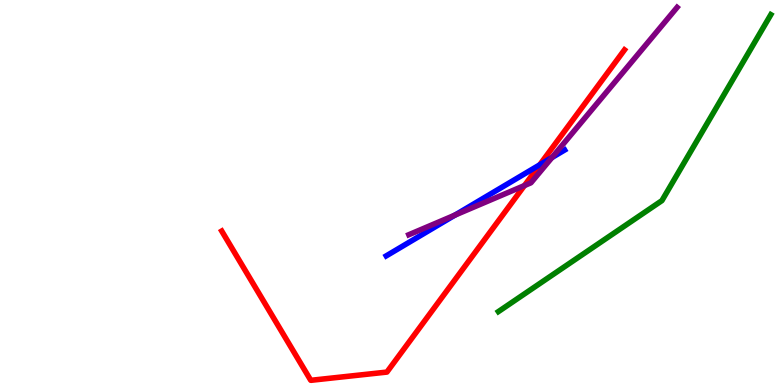[{'lines': ['blue', 'red'], 'intersections': [{'x': 6.96, 'y': 5.72}]}, {'lines': ['green', 'red'], 'intersections': []}, {'lines': ['purple', 'red'], 'intersections': [{'x': 6.77, 'y': 5.18}]}, {'lines': ['blue', 'green'], 'intersections': []}, {'lines': ['blue', 'purple'], 'intersections': [{'x': 5.87, 'y': 4.41}, {'x': 7.12, 'y': 5.91}]}, {'lines': ['green', 'purple'], 'intersections': []}]